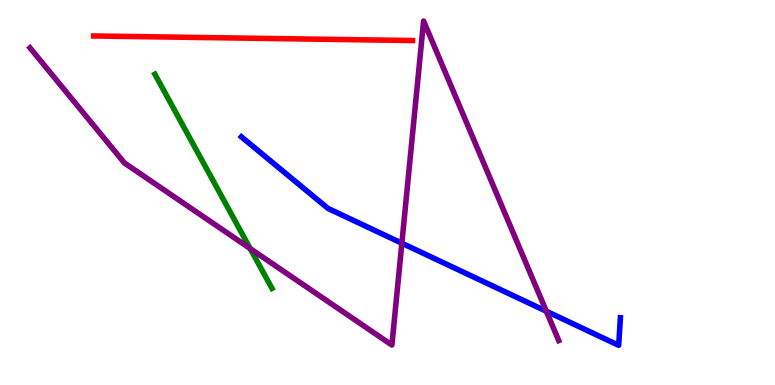[{'lines': ['blue', 'red'], 'intersections': []}, {'lines': ['green', 'red'], 'intersections': []}, {'lines': ['purple', 'red'], 'intersections': []}, {'lines': ['blue', 'green'], 'intersections': []}, {'lines': ['blue', 'purple'], 'intersections': [{'x': 5.19, 'y': 3.68}, {'x': 7.05, 'y': 1.92}]}, {'lines': ['green', 'purple'], 'intersections': [{'x': 3.23, 'y': 3.54}]}]